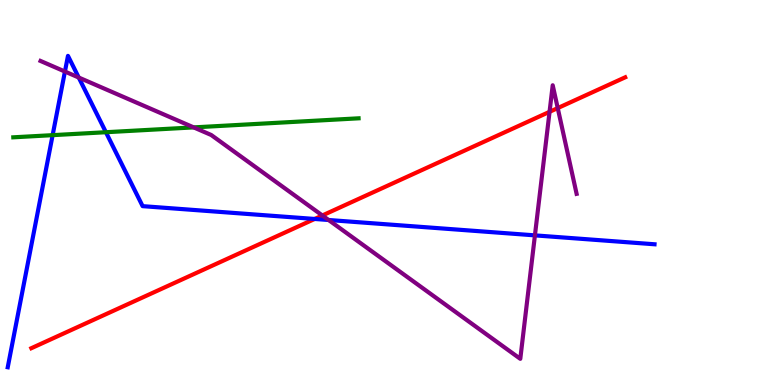[{'lines': ['blue', 'red'], 'intersections': [{'x': 4.06, 'y': 4.31}]}, {'lines': ['green', 'red'], 'intersections': []}, {'lines': ['purple', 'red'], 'intersections': [{'x': 4.16, 'y': 4.4}, {'x': 7.09, 'y': 7.1}, {'x': 7.2, 'y': 7.19}]}, {'lines': ['blue', 'green'], 'intersections': [{'x': 0.679, 'y': 6.49}, {'x': 1.37, 'y': 6.57}]}, {'lines': ['blue', 'purple'], 'intersections': [{'x': 0.838, 'y': 8.14}, {'x': 1.02, 'y': 7.99}, {'x': 4.24, 'y': 4.29}, {'x': 6.9, 'y': 3.89}]}, {'lines': ['green', 'purple'], 'intersections': [{'x': 2.5, 'y': 6.69}]}]